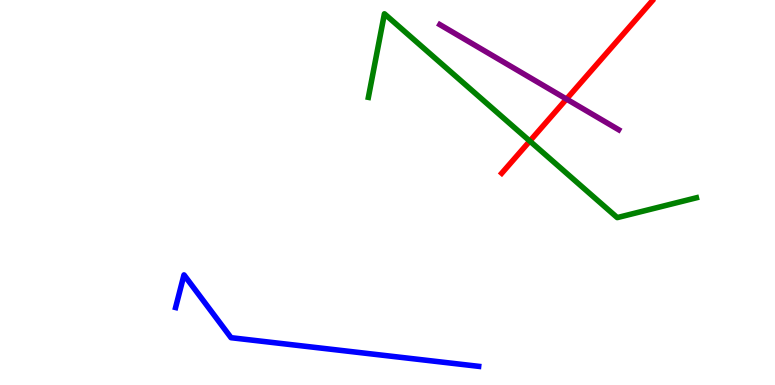[{'lines': ['blue', 'red'], 'intersections': []}, {'lines': ['green', 'red'], 'intersections': [{'x': 6.84, 'y': 6.34}]}, {'lines': ['purple', 'red'], 'intersections': [{'x': 7.31, 'y': 7.43}]}, {'lines': ['blue', 'green'], 'intersections': []}, {'lines': ['blue', 'purple'], 'intersections': []}, {'lines': ['green', 'purple'], 'intersections': []}]